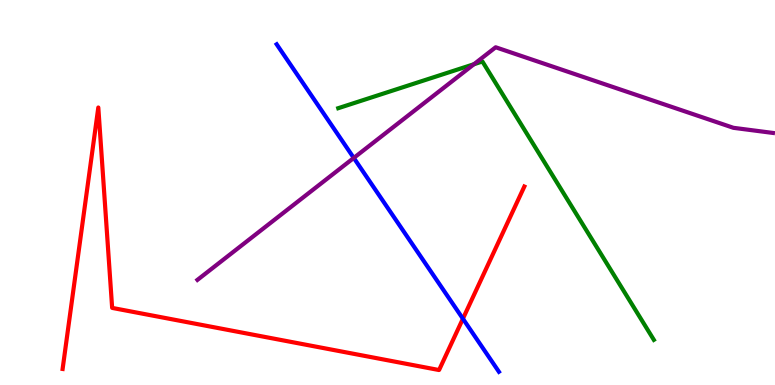[{'lines': ['blue', 'red'], 'intersections': [{'x': 5.97, 'y': 1.72}]}, {'lines': ['green', 'red'], 'intersections': []}, {'lines': ['purple', 'red'], 'intersections': []}, {'lines': ['blue', 'green'], 'intersections': []}, {'lines': ['blue', 'purple'], 'intersections': [{'x': 4.56, 'y': 5.9}]}, {'lines': ['green', 'purple'], 'intersections': [{'x': 6.12, 'y': 8.33}]}]